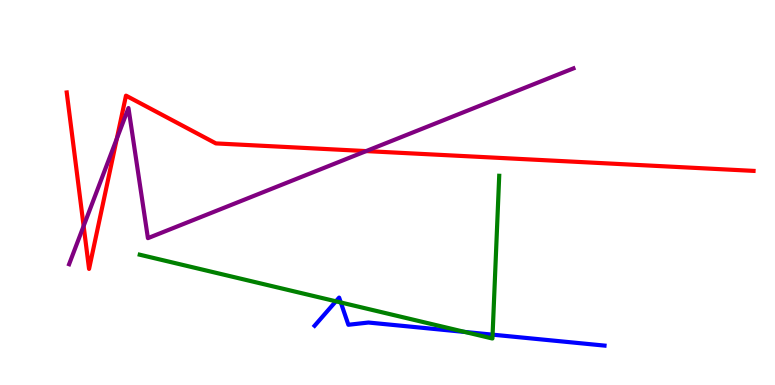[{'lines': ['blue', 'red'], 'intersections': []}, {'lines': ['green', 'red'], 'intersections': []}, {'lines': ['purple', 'red'], 'intersections': [{'x': 1.08, 'y': 4.13}, {'x': 1.51, 'y': 6.4}, {'x': 4.72, 'y': 6.08}]}, {'lines': ['blue', 'green'], 'intersections': [{'x': 4.33, 'y': 2.17}, {'x': 4.4, 'y': 2.14}, {'x': 6.0, 'y': 1.38}, {'x': 6.36, 'y': 1.31}]}, {'lines': ['blue', 'purple'], 'intersections': []}, {'lines': ['green', 'purple'], 'intersections': []}]